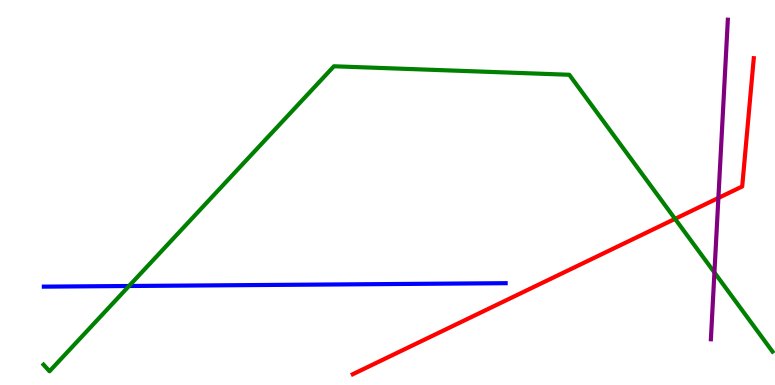[{'lines': ['blue', 'red'], 'intersections': []}, {'lines': ['green', 'red'], 'intersections': [{'x': 8.71, 'y': 4.32}]}, {'lines': ['purple', 'red'], 'intersections': [{'x': 9.27, 'y': 4.86}]}, {'lines': ['blue', 'green'], 'intersections': [{'x': 1.66, 'y': 2.57}]}, {'lines': ['blue', 'purple'], 'intersections': []}, {'lines': ['green', 'purple'], 'intersections': [{'x': 9.22, 'y': 2.92}]}]